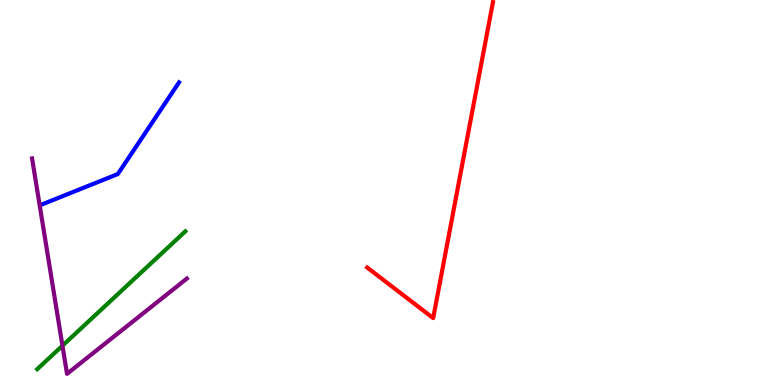[{'lines': ['blue', 'red'], 'intersections': []}, {'lines': ['green', 'red'], 'intersections': []}, {'lines': ['purple', 'red'], 'intersections': []}, {'lines': ['blue', 'green'], 'intersections': []}, {'lines': ['blue', 'purple'], 'intersections': []}, {'lines': ['green', 'purple'], 'intersections': [{'x': 0.806, 'y': 1.02}]}]